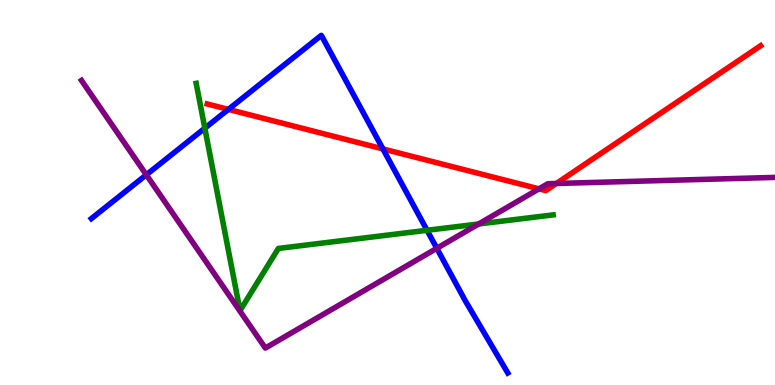[{'lines': ['blue', 'red'], 'intersections': [{'x': 2.95, 'y': 7.16}, {'x': 4.94, 'y': 6.13}]}, {'lines': ['green', 'red'], 'intersections': []}, {'lines': ['purple', 'red'], 'intersections': [{'x': 6.96, 'y': 5.09}, {'x': 7.18, 'y': 5.23}]}, {'lines': ['blue', 'green'], 'intersections': [{'x': 2.64, 'y': 6.67}, {'x': 5.51, 'y': 4.02}]}, {'lines': ['blue', 'purple'], 'intersections': [{'x': 1.89, 'y': 5.46}, {'x': 5.64, 'y': 3.55}]}, {'lines': ['green', 'purple'], 'intersections': [{'x': 6.18, 'y': 4.18}]}]